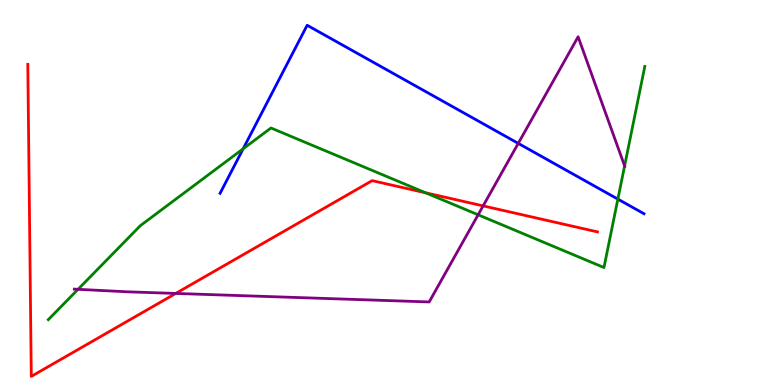[{'lines': ['blue', 'red'], 'intersections': []}, {'lines': ['green', 'red'], 'intersections': [{'x': 5.49, 'y': 4.99}]}, {'lines': ['purple', 'red'], 'intersections': [{'x': 2.27, 'y': 2.38}, {'x': 6.23, 'y': 4.65}]}, {'lines': ['blue', 'green'], 'intersections': [{'x': 3.14, 'y': 6.14}, {'x': 7.97, 'y': 4.83}]}, {'lines': ['blue', 'purple'], 'intersections': [{'x': 6.69, 'y': 6.28}]}, {'lines': ['green', 'purple'], 'intersections': [{'x': 1.01, 'y': 2.49}, {'x': 6.17, 'y': 4.42}, {'x': 8.06, 'y': 5.69}]}]